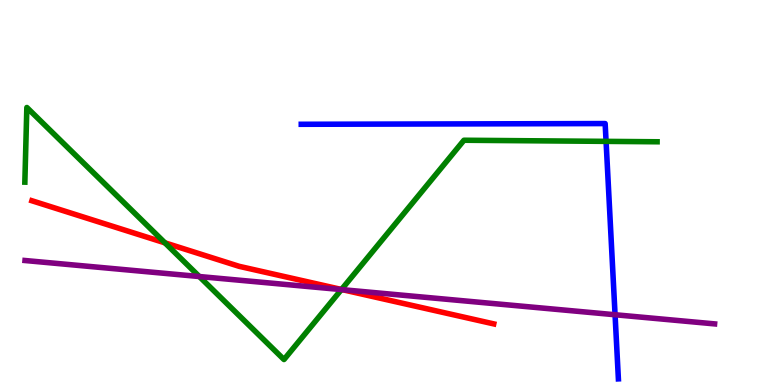[{'lines': ['blue', 'red'], 'intersections': []}, {'lines': ['green', 'red'], 'intersections': [{'x': 2.13, 'y': 3.69}, {'x': 4.41, 'y': 2.48}]}, {'lines': ['purple', 'red'], 'intersections': [{'x': 4.42, 'y': 2.48}]}, {'lines': ['blue', 'green'], 'intersections': [{'x': 7.82, 'y': 6.33}]}, {'lines': ['blue', 'purple'], 'intersections': [{'x': 7.94, 'y': 1.82}]}, {'lines': ['green', 'purple'], 'intersections': [{'x': 2.57, 'y': 2.82}, {'x': 4.41, 'y': 2.48}]}]